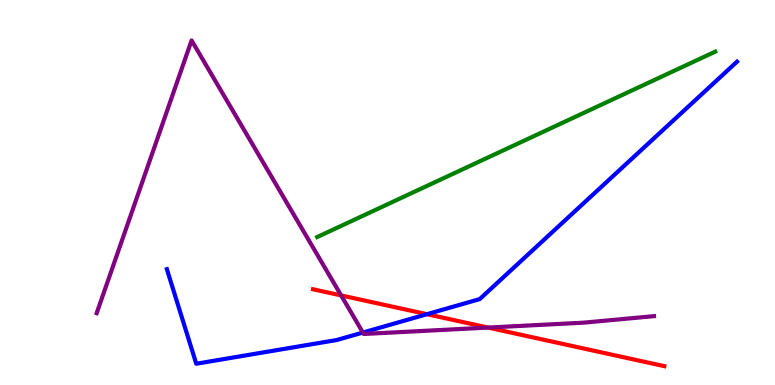[{'lines': ['blue', 'red'], 'intersections': [{'x': 5.51, 'y': 1.84}]}, {'lines': ['green', 'red'], 'intersections': []}, {'lines': ['purple', 'red'], 'intersections': [{'x': 4.4, 'y': 2.33}, {'x': 6.3, 'y': 1.49}]}, {'lines': ['blue', 'green'], 'intersections': []}, {'lines': ['blue', 'purple'], 'intersections': [{'x': 4.68, 'y': 1.36}]}, {'lines': ['green', 'purple'], 'intersections': []}]